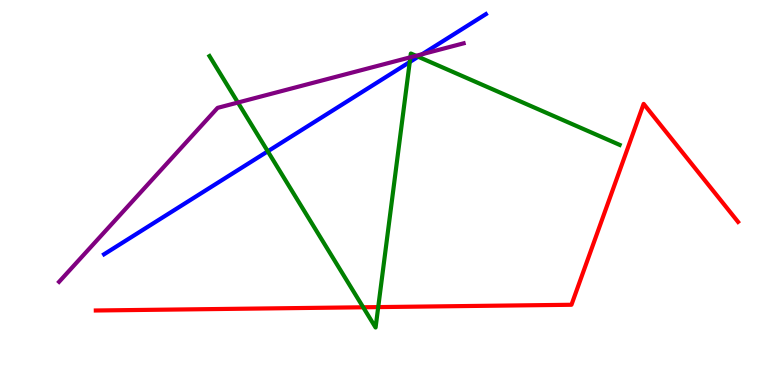[{'lines': ['blue', 'red'], 'intersections': []}, {'lines': ['green', 'red'], 'intersections': [{'x': 4.69, 'y': 2.02}, {'x': 4.88, 'y': 2.02}]}, {'lines': ['purple', 'red'], 'intersections': []}, {'lines': ['blue', 'green'], 'intersections': [{'x': 3.46, 'y': 6.07}, {'x': 5.29, 'y': 8.39}, {'x': 5.4, 'y': 8.53}]}, {'lines': ['blue', 'purple'], 'intersections': [{'x': 5.45, 'y': 8.59}]}, {'lines': ['green', 'purple'], 'intersections': [{'x': 3.07, 'y': 7.34}, {'x': 5.29, 'y': 8.51}, {'x': 5.37, 'y': 8.55}]}]